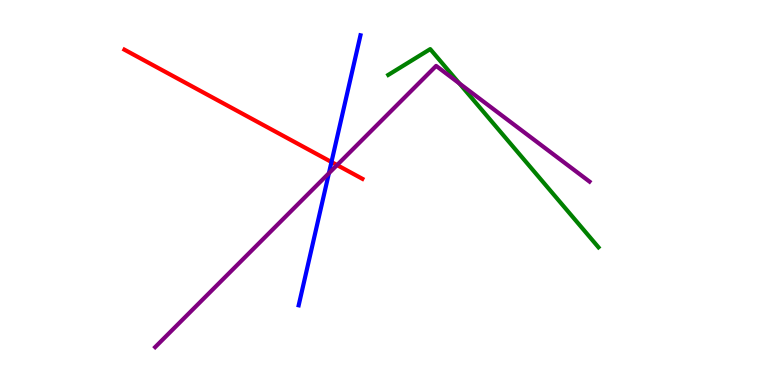[{'lines': ['blue', 'red'], 'intersections': [{'x': 4.28, 'y': 5.79}]}, {'lines': ['green', 'red'], 'intersections': []}, {'lines': ['purple', 'red'], 'intersections': [{'x': 4.35, 'y': 5.71}]}, {'lines': ['blue', 'green'], 'intersections': []}, {'lines': ['blue', 'purple'], 'intersections': [{'x': 4.24, 'y': 5.5}]}, {'lines': ['green', 'purple'], 'intersections': [{'x': 5.93, 'y': 7.83}]}]